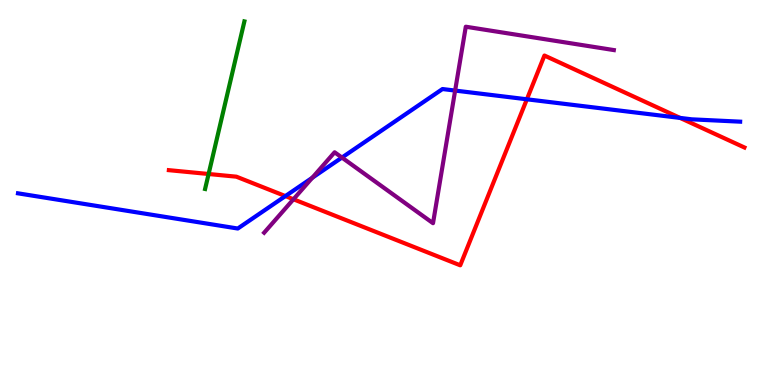[{'lines': ['blue', 'red'], 'intersections': [{'x': 3.68, 'y': 4.91}, {'x': 6.8, 'y': 7.42}, {'x': 8.78, 'y': 6.94}]}, {'lines': ['green', 'red'], 'intersections': [{'x': 2.69, 'y': 5.48}]}, {'lines': ['purple', 'red'], 'intersections': [{'x': 3.79, 'y': 4.82}]}, {'lines': ['blue', 'green'], 'intersections': []}, {'lines': ['blue', 'purple'], 'intersections': [{'x': 4.03, 'y': 5.38}, {'x': 4.41, 'y': 5.91}, {'x': 5.87, 'y': 7.65}]}, {'lines': ['green', 'purple'], 'intersections': []}]